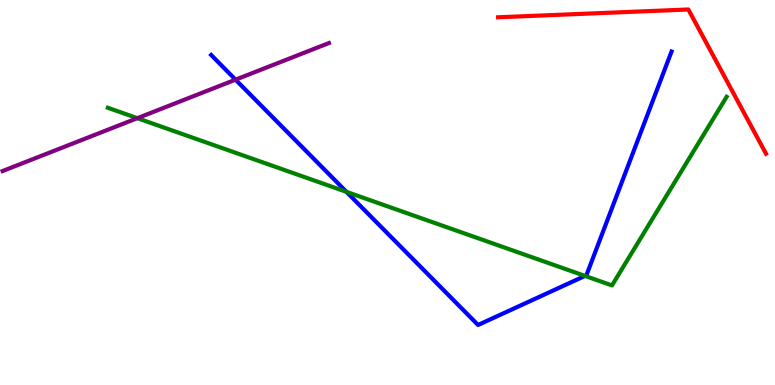[{'lines': ['blue', 'red'], 'intersections': []}, {'lines': ['green', 'red'], 'intersections': []}, {'lines': ['purple', 'red'], 'intersections': []}, {'lines': ['blue', 'green'], 'intersections': [{'x': 4.47, 'y': 5.02}, {'x': 7.55, 'y': 2.83}]}, {'lines': ['blue', 'purple'], 'intersections': [{'x': 3.04, 'y': 7.93}]}, {'lines': ['green', 'purple'], 'intersections': [{'x': 1.77, 'y': 6.93}]}]